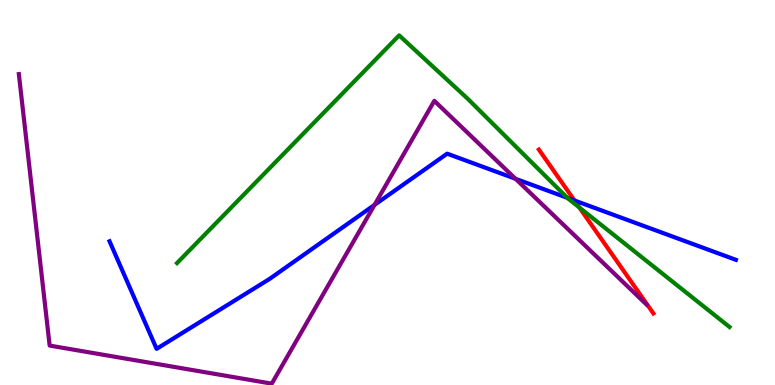[{'lines': ['blue', 'red'], 'intersections': [{'x': 7.41, 'y': 4.79}]}, {'lines': ['green', 'red'], 'intersections': [{'x': 7.48, 'y': 4.61}]}, {'lines': ['purple', 'red'], 'intersections': []}, {'lines': ['blue', 'green'], 'intersections': [{'x': 7.32, 'y': 4.86}]}, {'lines': ['blue', 'purple'], 'intersections': [{'x': 4.83, 'y': 4.68}, {'x': 6.65, 'y': 5.36}]}, {'lines': ['green', 'purple'], 'intersections': []}]